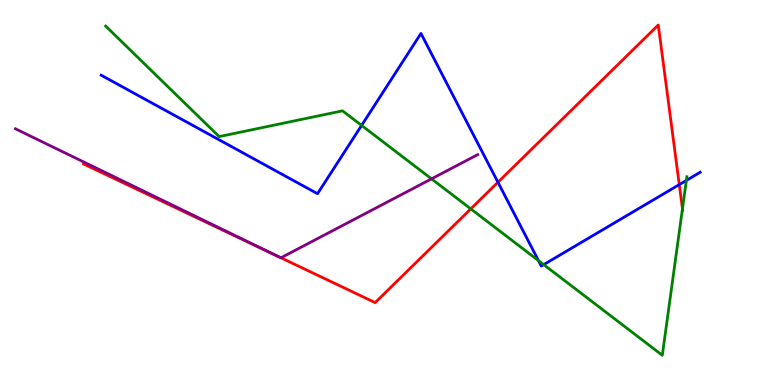[{'lines': ['blue', 'red'], 'intersections': [{'x': 6.43, 'y': 5.27}, {'x': 8.76, 'y': 5.2}]}, {'lines': ['green', 'red'], 'intersections': [{'x': 6.07, 'y': 4.57}, {'x': 8.81, 'y': 4.58}]}, {'lines': ['purple', 'red'], 'intersections': [{'x': 3.57, 'y': 3.35}, {'x': 3.63, 'y': 3.3}]}, {'lines': ['blue', 'green'], 'intersections': [{'x': 4.67, 'y': 6.74}, {'x': 6.95, 'y': 3.23}, {'x': 7.02, 'y': 3.13}, {'x': 8.86, 'y': 5.31}]}, {'lines': ['blue', 'purple'], 'intersections': []}, {'lines': ['green', 'purple'], 'intersections': [{'x': 5.57, 'y': 5.35}]}]